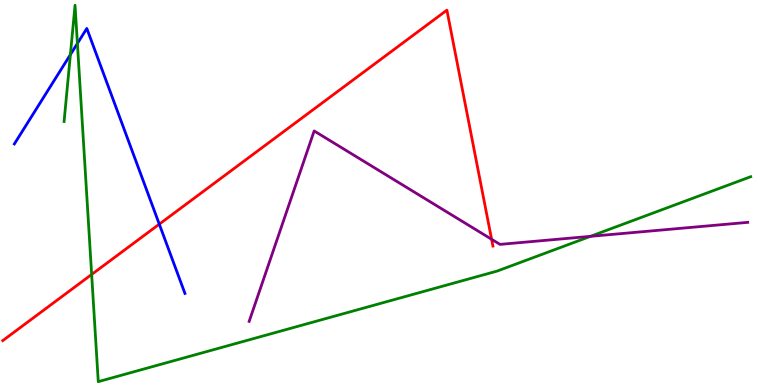[{'lines': ['blue', 'red'], 'intersections': [{'x': 2.06, 'y': 4.18}]}, {'lines': ['green', 'red'], 'intersections': [{'x': 1.18, 'y': 2.87}]}, {'lines': ['purple', 'red'], 'intersections': [{'x': 6.34, 'y': 3.78}]}, {'lines': ['blue', 'green'], 'intersections': [{'x': 0.908, 'y': 8.58}, {'x': 0.999, 'y': 8.87}]}, {'lines': ['blue', 'purple'], 'intersections': []}, {'lines': ['green', 'purple'], 'intersections': [{'x': 7.62, 'y': 3.86}]}]